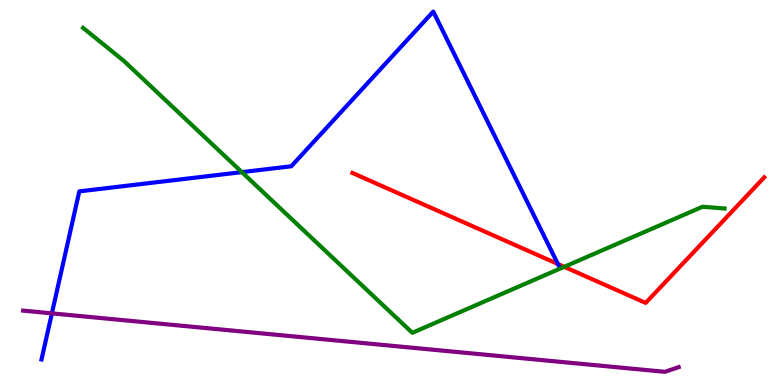[{'lines': ['blue', 'red'], 'intersections': [{'x': 7.2, 'y': 3.14}]}, {'lines': ['green', 'red'], 'intersections': [{'x': 7.28, 'y': 3.07}]}, {'lines': ['purple', 'red'], 'intersections': []}, {'lines': ['blue', 'green'], 'intersections': [{'x': 3.12, 'y': 5.53}]}, {'lines': ['blue', 'purple'], 'intersections': [{'x': 0.669, 'y': 1.86}]}, {'lines': ['green', 'purple'], 'intersections': []}]